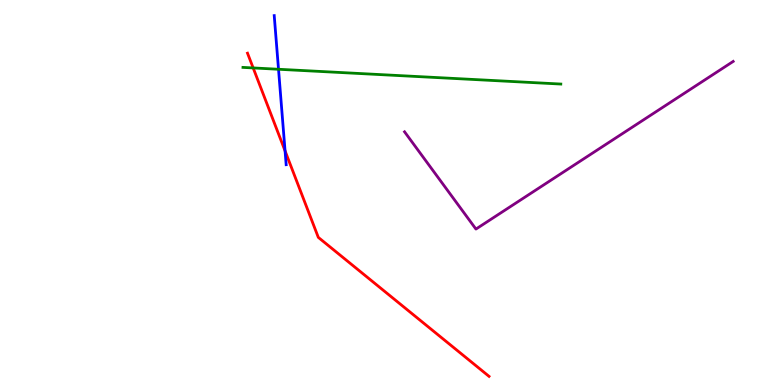[{'lines': ['blue', 'red'], 'intersections': [{'x': 3.68, 'y': 6.08}]}, {'lines': ['green', 'red'], 'intersections': [{'x': 3.27, 'y': 8.24}]}, {'lines': ['purple', 'red'], 'intersections': []}, {'lines': ['blue', 'green'], 'intersections': [{'x': 3.59, 'y': 8.2}]}, {'lines': ['blue', 'purple'], 'intersections': []}, {'lines': ['green', 'purple'], 'intersections': []}]